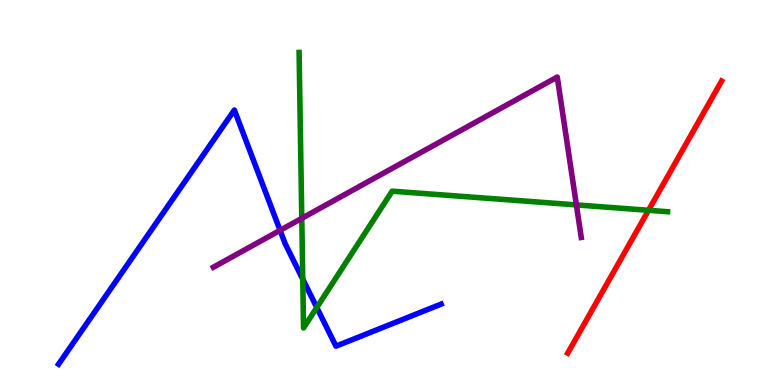[{'lines': ['blue', 'red'], 'intersections': []}, {'lines': ['green', 'red'], 'intersections': [{'x': 8.37, 'y': 4.54}]}, {'lines': ['purple', 'red'], 'intersections': []}, {'lines': ['blue', 'green'], 'intersections': [{'x': 3.91, 'y': 2.75}, {'x': 4.09, 'y': 2.01}]}, {'lines': ['blue', 'purple'], 'intersections': [{'x': 3.61, 'y': 4.02}]}, {'lines': ['green', 'purple'], 'intersections': [{'x': 3.89, 'y': 4.33}, {'x': 7.44, 'y': 4.68}]}]